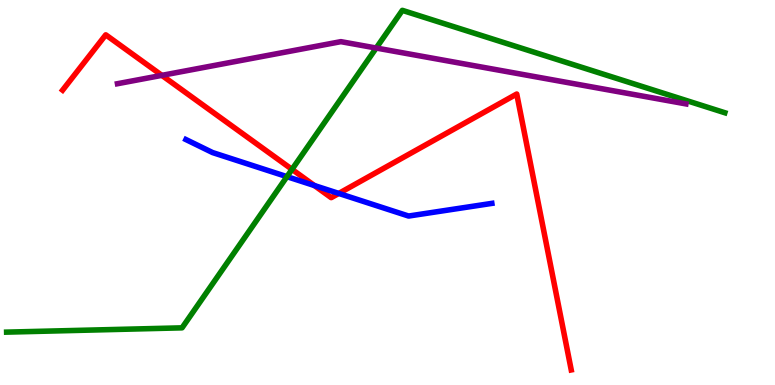[{'lines': ['blue', 'red'], 'intersections': [{'x': 4.06, 'y': 5.18}, {'x': 4.37, 'y': 4.98}]}, {'lines': ['green', 'red'], 'intersections': [{'x': 3.77, 'y': 5.6}]}, {'lines': ['purple', 'red'], 'intersections': [{'x': 2.09, 'y': 8.04}]}, {'lines': ['blue', 'green'], 'intersections': [{'x': 3.7, 'y': 5.41}]}, {'lines': ['blue', 'purple'], 'intersections': []}, {'lines': ['green', 'purple'], 'intersections': [{'x': 4.85, 'y': 8.75}]}]